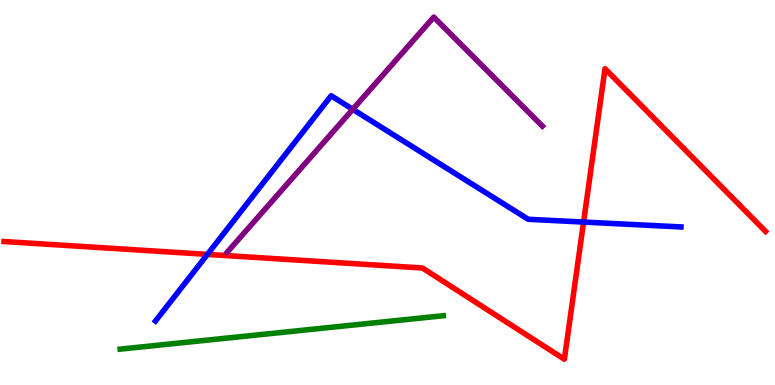[{'lines': ['blue', 'red'], 'intersections': [{'x': 2.68, 'y': 3.39}, {'x': 7.53, 'y': 4.23}]}, {'lines': ['green', 'red'], 'intersections': []}, {'lines': ['purple', 'red'], 'intersections': []}, {'lines': ['blue', 'green'], 'intersections': []}, {'lines': ['blue', 'purple'], 'intersections': [{'x': 4.55, 'y': 7.16}]}, {'lines': ['green', 'purple'], 'intersections': []}]